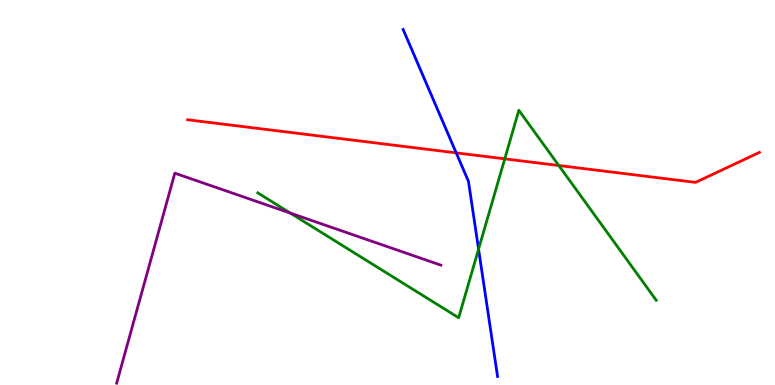[{'lines': ['blue', 'red'], 'intersections': [{'x': 5.89, 'y': 6.03}]}, {'lines': ['green', 'red'], 'intersections': [{'x': 6.51, 'y': 5.87}, {'x': 7.21, 'y': 5.7}]}, {'lines': ['purple', 'red'], 'intersections': []}, {'lines': ['blue', 'green'], 'intersections': [{'x': 6.18, 'y': 3.53}]}, {'lines': ['blue', 'purple'], 'intersections': []}, {'lines': ['green', 'purple'], 'intersections': [{'x': 3.75, 'y': 4.46}]}]